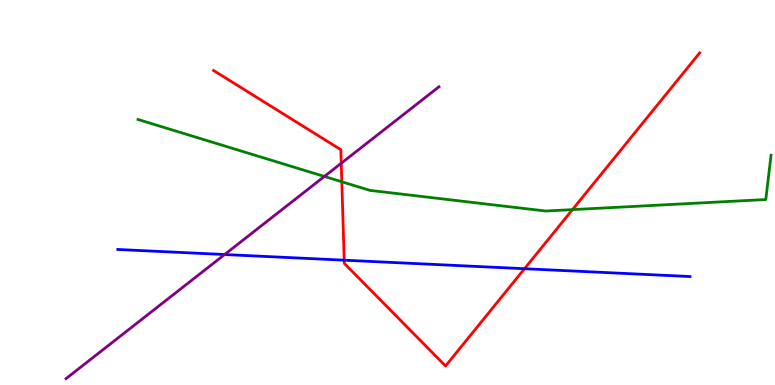[{'lines': ['blue', 'red'], 'intersections': [{'x': 4.44, 'y': 3.24}, {'x': 6.77, 'y': 3.02}]}, {'lines': ['green', 'red'], 'intersections': [{'x': 4.41, 'y': 5.28}, {'x': 7.39, 'y': 4.56}]}, {'lines': ['purple', 'red'], 'intersections': [{'x': 4.4, 'y': 5.76}]}, {'lines': ['blue', 'green'], 'intersections': []}, {'lines': ['blue', 'purple'], 'intersections': [{'x': 2.9, 'y': 3.39}]}, {'lines': ['green', 'purple'], 'intersections': [{'x': 4.19, 'y': 5.42}]}]